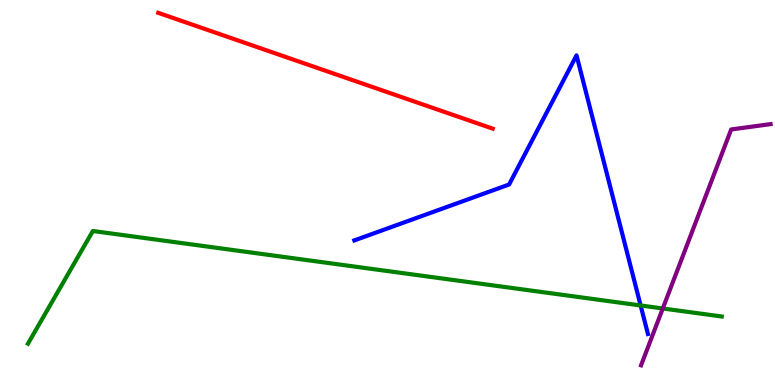[{'lines': ['blue', 'red'], 'intersections': []}, {'lines': ['green', 'red'], 'intersections': []}, {'lines': ['purple', 'red'], 'intersections': []}, {'lines': ['blue', 'green'], 'intersections': [{'x': 8.27, 'y': 2.07}]}, {'lines': ['blue', 'purple'], 'intersections': []}, {'lines': ['green', 'purple'], 'intersections': [{'x': 8.55, 'y': 1.99}]}]